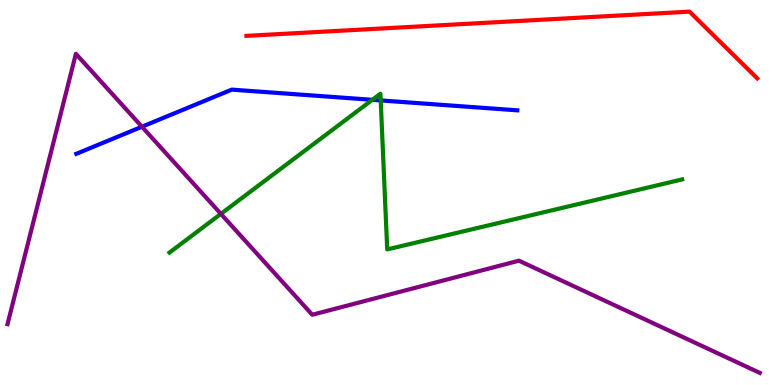[{'lines': ['blue', 'red'], 'intersections': []}, {'lines': ['green', 'red'], 'intersections': []}, {'lines': ['purple', 'red'], 'intersections': []}, {'lines': ['blue', 'green'], 'intersections': [{'x': 4.8, 'y': 7.41}, {'x': 4.91, 'y': 7.39}]}, {'lines': ['blue', 'purple'], 'intersections': [{'x': 1.83, 'y': 6.71}]}, {'lines': ['green', 'purple'], 'intersections': [{'x': 2.85, 'y': 4.44}]}]